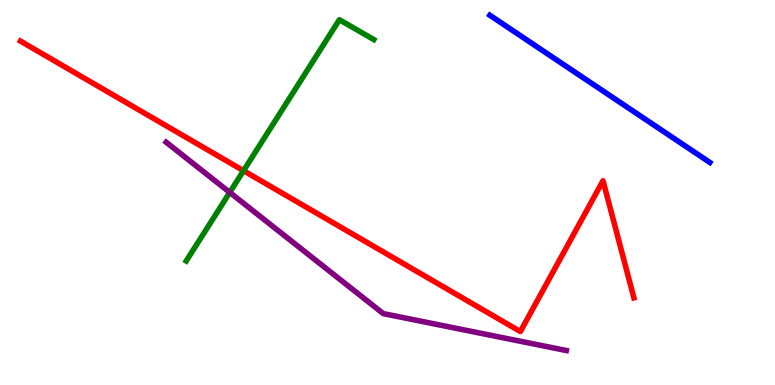[{'lines': ['blue', 'red'], 'intersections': []}, {'lines': ['green', 'red'], 'intersections': [{'x': 3.14, 'y': 5.57}]}, {'lines': ['purple', 'red'], 'intersections': []}, {'lines': ['blue', 'green'], 'intersections': []}, {'lines': ['blue', 'purple'], 'intersections': []}, {'lines': ['green', 'purple'], 'intersections': [{'x': 2.96, 'y': 5.0}]}]